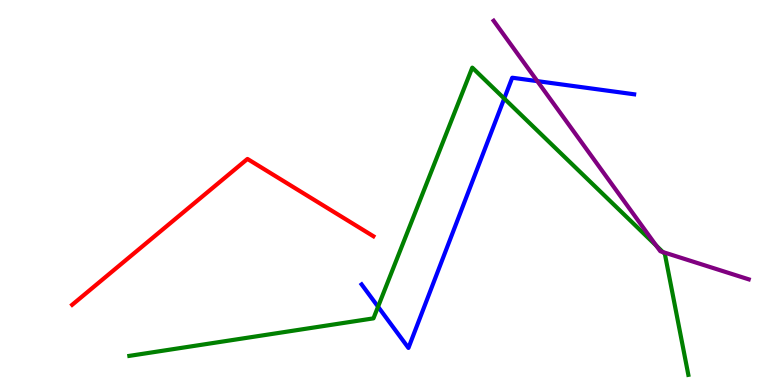[{'lines': ['blue', 'red'], 'intersections': []}, {'lines': ['green', 'red'], 'intersections': []}, {'lines': ['purple', 'red'], 'intersections': []}, {'lines': ['blue', 'green'], 'intersections': [{'x': 4.88, 'y': 2.03}, {'x': 6.51, 'y': 7.44}]}, {'lines': ['blue', 'purple'], 'intersections': [{'x': 6.93, 'y': 7.89}]}, {'lines': ['green', 'purple'], 'intersections': [{'x': 8.47, 'y': 3.62}, {'x': 8.55, 'y': 3.45}]}]